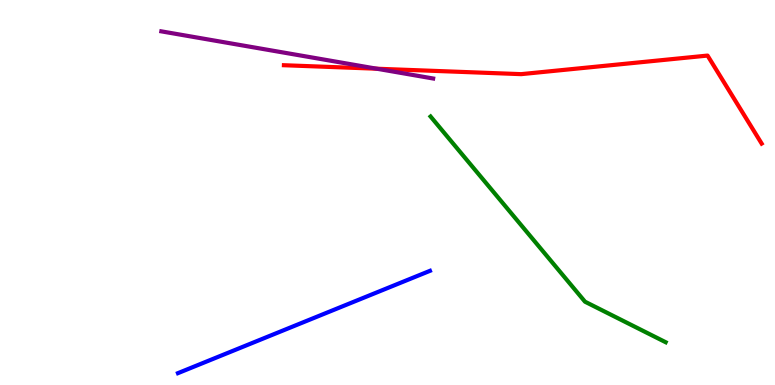[{'lines': ['blue', 'red'], 'intersections': []}, {'lines': ['green', 'red'], 'intersections': []}, {'lines': ['purple', 'red'], 'intersections': [{'x': 4.86, 'y': 8.22}]}, {'lines': ['blue', 'green'], 'intersections': []}, {'lines': ['blue', 'purple'], 'intersections': []}, {'lines': ['green', 'purple'], 'intersections': []}]